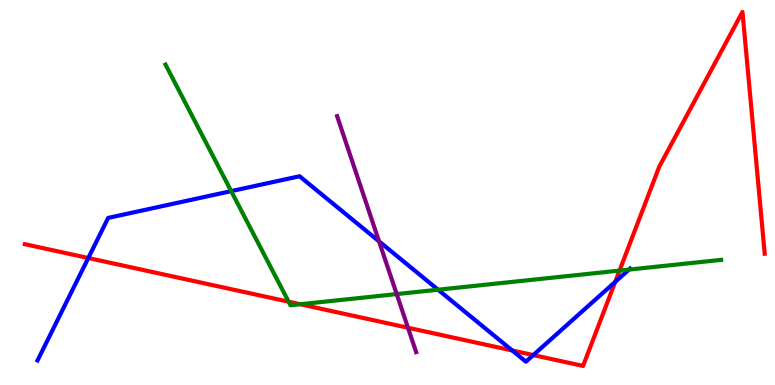[{'lines': ['blue', 'red'], 'intersections': [{'x': 1.14, 'y': 3.3}, {'x': 6.61, 'y': 0.896}, {'x': 6.88, 'y': 0.777}, {'x': 7.94, 'y': 2.68}]}, {'lines': ['green', 'red'], 'intersections': [{'x': 3.72, 'y': 2.16}, {'x': 3.87, 'y': 2.1}, {'x': 7.99, 'y': 2.97}]}, {'lines': ['purple', 'red'], 'intersections': [{'x': 5.26, 'y': 1.49}]}, {'lines': ['blue', 'green'], 'intersections': [{'x': 2.98, 'y': 5.04}, {'x': 5.65, 'y': 2.47}, {'x': 8.12, 'y': 3.0}]}, {'lines': ['blue', 'purple'], 'intersections': [{'x': 4.89, 'y': 3.73}]}, {'lines': ['green', 'purple'], 'intersections': [{'x': 5.12, 'y': 2.36}]}]